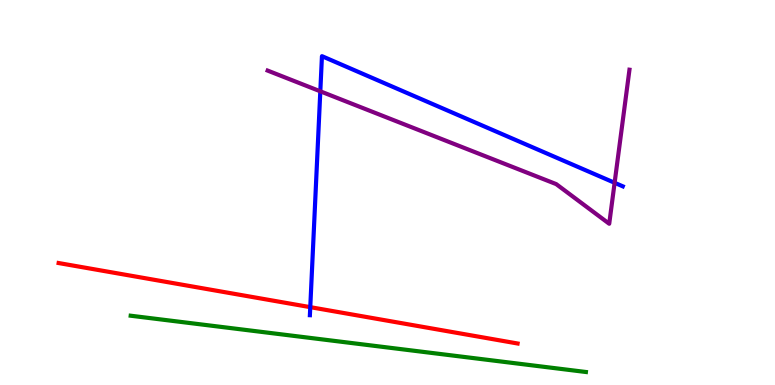[{'lines': ['blue', 'red'], 'intersections': [{'x': 4.0, 'y': 2.02}]}, {'lines': ['green', 'red'], 'intersections': []}, {'lines': ['purple', 'red'], 'intersections': []}, {'lines': ['blue', 'green'], 'intersections': []}, {'lines': ['blue', 'purple'], 'intersections': [{'x': 4.13, 'y': 7.63}, {'x': 7.93, 'y': 5.25}]}, {'lines': ['green', 'purple'], 'intersections': []}]